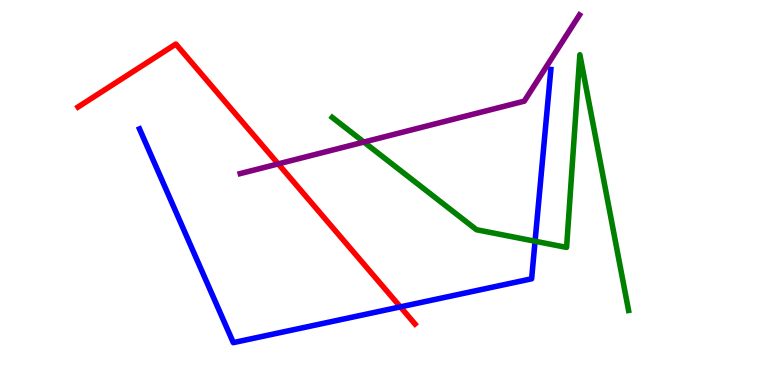[{'lines': ['blue', 'red'], 'intersections': [{'x': 5.17, 'y': 2.03}]}, {'lines': ['green', 'red'], 'intersections': []}, {'lines': ['purple', 'red'], 'intersections': [{'x': 3.59, 'y': 5.74}]}, {'lines': ['blue', 'green'], 'intersections': [{'x': 6.9, 'y': 3.73}]}, {'lines': ['blue', 'purple'], 'intersections': []}, {'lines': ['green', 'purple'], 'intersections': [{'x': 4.7, 'y': 6.31}]}]